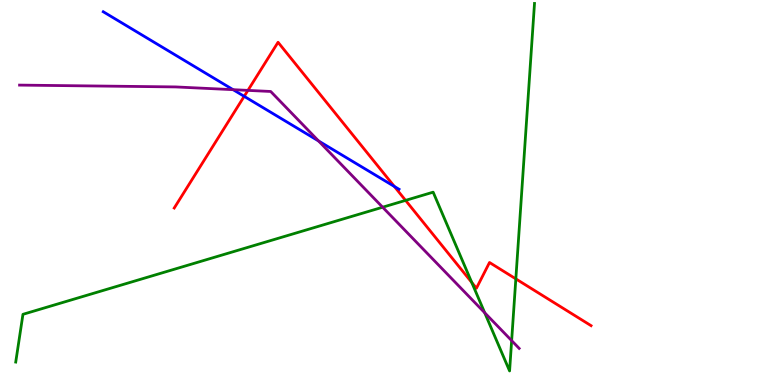[{'lines': ['blue', 'red'], 'intersections': [{'x': 3.15, 'y': 7.5}, {'x': 5.09, 'y': 5.16}]}, {'lines': ['green', 'red'], 'intersections': [{'x': 5.23, 'y': 4.8}, {'x': 6.09, 'y': 2.66}, {'x': 6.66, 'y': 2.76}]}, {'lines': ['purple', 'red'], 'intersections': [{'x': 3.2, 'y': 7.65}]}, {'lines': ['blue', 'green'], 'intersections': []}, {'lines': ['blue', 'purple'], 'intersections': [{'x': 3.01, 'y': 7.67}, {'x': 4.11, 'y': 6.34}]}, {'lines': ['green', 'purple'], 'intersections': [{'x': 4.94, 'y': 4.62}, {'x': 6.25, 'y': 1.88}, {'x': 6.6, 'y': 1.15}]}]